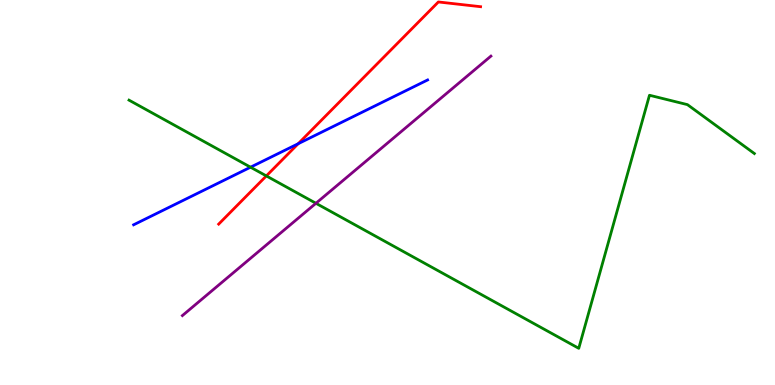[{'lines': ['blue', 'red'], 'intersections': [{'x': 3.85, 'y': 6.27}]}, {'lines': ['green', 'red'], 'intersections': [{'x': 3.44, 'y': 5.43}]}, {'lines': ['purple', 'red'], 'intersections': []}, {'lines': ['blue', 'green'], 'intersections': [{'x': 3.23, 'y': 5.66}]}, {'lines': ['blue', 'purple'], 'intersections': []}, {'lines': ['green', 'purple'], 'intersections': [{'x': 4.08, 'y': 4.72}]}]